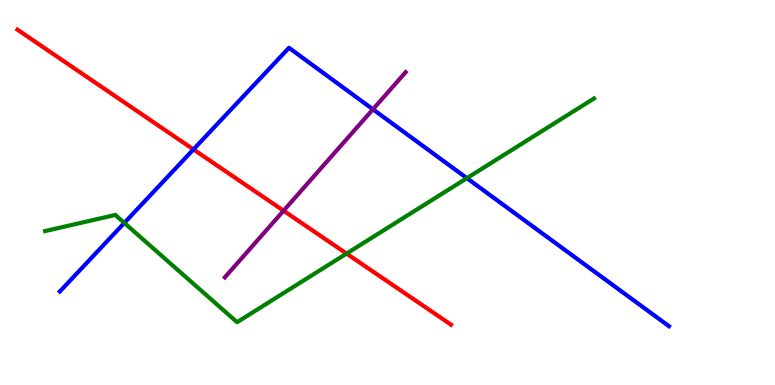[{'lines': ['blue', 'red'], 'intersections': [{'x': 2.5, 'y': 6.12}]}, {'lines': ['green', 'red'], 'intersections': [{'x': 4.47, 'y': 3.41}]}, {'lines': ['purple', 'red'], 'intersections': [{'x': 3.66, 'y': 4.53}]}, {'lines': ['blue', 'green'], 'intersections': [{'x': 1.6, 'y': 4.21}, {'x': 6.02, 'y': 5.37}]}, {'lines': ['blue', 'purple'], 'intersections': [{'x': 4.81, 'y': 7.16}]}, {'lines': ['green', 'purple'], 'intersections': []}]